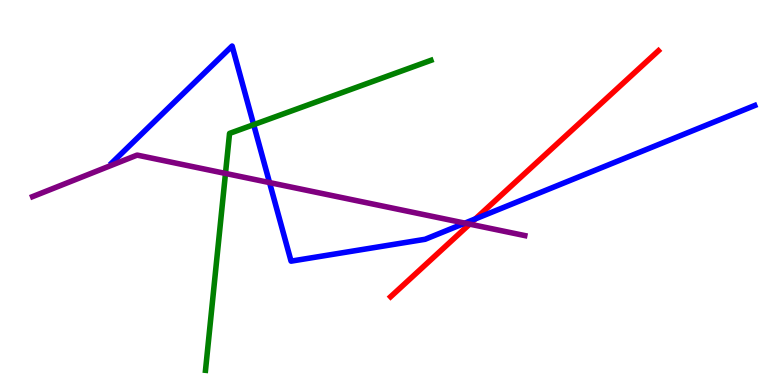[{'lines': ['blue', 'red'], 'intersections': [{'x': 6.13, 'y': 4.31}]}, {'lines': ['green', 'red'], 'intersections': []}, {'lines': ['purple', 'red'], 'intersections': [{'x': 6.06, 'y': 4.18}]}, {'lines': ['blue', 'green'], 'intersections': [{'x': 3.27, 'y': 6.76}]}, {'lines': ['blue', 'purple'], 'intersections': [{'x': 3.48, 'y': 5.26}, {'x': 6.0, 'y': 4.2}]}, {'lines': ['green', 'purple'], 'intersections': [{'x': 2.91, 'y': 5.5}]}]